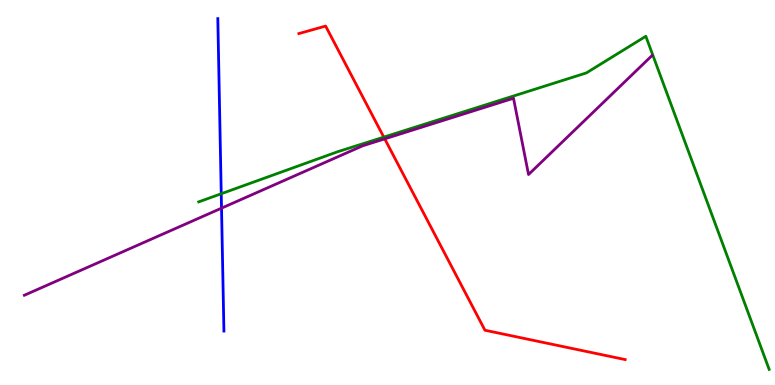[{'lines': ['blue', 'red'], 'intersections': []}, {'lines': ['green', 'red'], 'intersections': [{'x': 4.95, 'y': 6.44}]}, {'lines': ['purple', 'red'], 'intersections': [{'x': 4.96, 'y': 6.39}]}, {'lines': ['blue', 'green'], 'intersections': [{'x': 2.85, 'y': 4.97}]}, {'lines': ['blue', 'purple'], 'intersections': [{'x': 2.86, 'y': 4.59}]}, {'lines': ['green', 'purple'], 'intersections': []}]